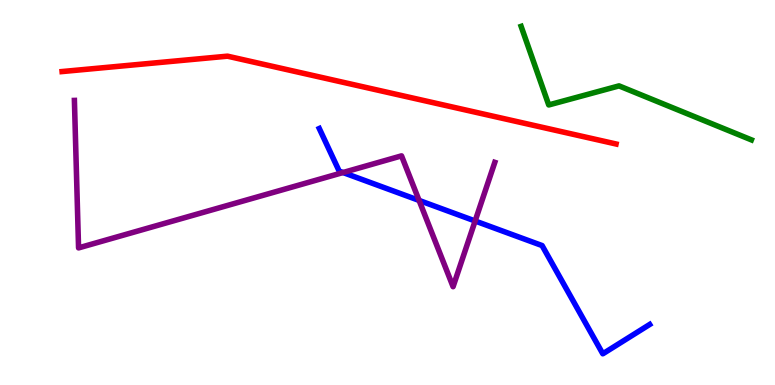[{'lines': ['blue', 'red'], 'intersections': []}, {'lines': ['green', 'red'], 'intersections': []}, {'lines': ['purple', 'red'], 'intersections': []}, {'lines': ['blue', 'green'], 'intersections': []}, {'lines': ['blue', 'purple'], 'intersections': [{'x': 4.43, 'y': 5.52}, {'x': 5.41, 'y': 4.79}, {'x': 6.13, 'y': 4.26}]}, {'lines': ['green', 'purple'], 'intersections': []}]